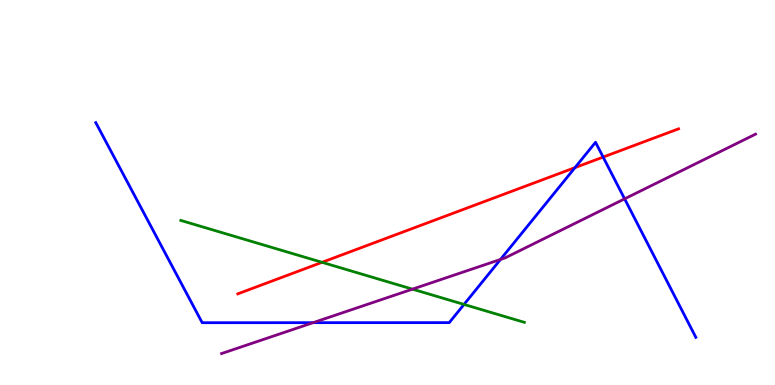[{'lines': ['blue', 'red'], 'intersections': [{'x': 7.42, 'y': 5.65}, {'x': 7.78, 'y': 5.92}]}, {'lines': ['green', 'red'], 'intersections': [{'x': 4.16, 'y': 3.19}]}, {'lines': ['purple', 'red'], 'intersections': []}, {'lines': ['blue', 'green'], 'intersections': [{'x': 5.99, 'y': 2.09}]}, {'lines': ['blue', 'purple'], 'intersections': [{'x': 4.04, 'y': 1.62}, {'x': 6.46, 'y': 3.26}, {'x': 8.06, 'y': 4.84}]}, {'lines': ['green', 'purple'], 'intersections': [{'x': 5.32, 'y': 2.49}]}]